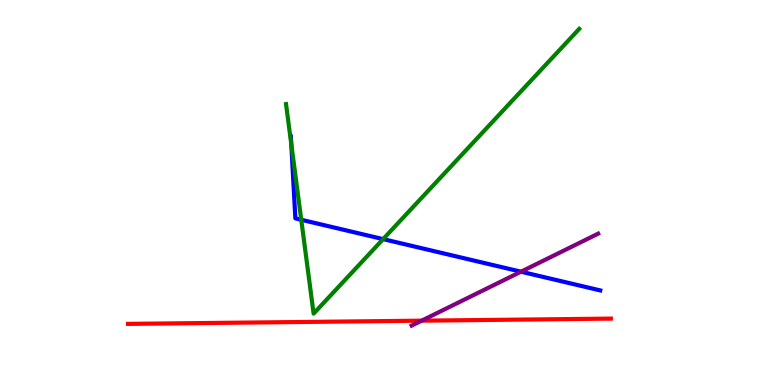[{'lines': ['blue', 'red'], 'intersections': []}, {'lines': ['green', 'red'], 'intersections': []}, {'lines': ['purple', 'red'], 'intersections': [{'x': 5.44, 'y': 1.67}]}, {'lines': ['blue', 'green'], 'intersections': [{'x': 3.76, 'y': 6.26}, {'x': 3.89, 'y': 4.29}, {'x': 4.94, 'y': 3.79}]}, {'lines': ['blue', 'purple'], 'intersections': [{'x': 6.72, 'y': 2.94}]}, {'lines': ['green', 'purple'], 'intersections': []}]